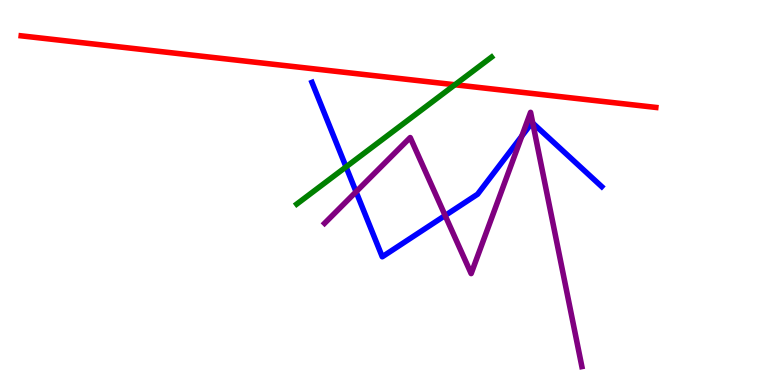[{'lines': ['blue', 'red'], 'intersections': []}, {'lines': ['green', 'red'], 'intersections': [{'x': 5.87, 'y': 7.8}]}, {'lines': ['purple', 'red'], 'intersections': []}, {'lines': ['blue', 'green'], 'intersections': [{'x': 4.47, 'y': 5.67}]}, {'lines': ['blue', 'purple'], 'intersections': [{'x': 4.59, 'y': 5.02}, {'x': 5.74, 'y': 4.4}, {'x': 6.73, 'y': 6.47}, {'x': 6.87, 'y': 6.8}]}, {'lines': ['green', 'purple'], 'intersections': []}]